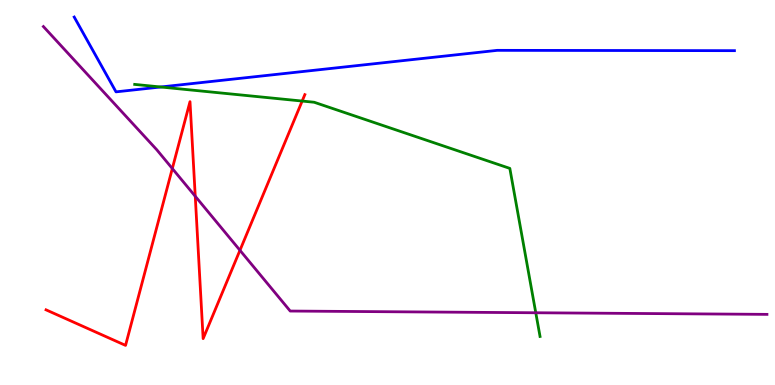[{'lines': ['blue', 'red'], 'intersections': []}, {'lines': ['green', 'red'], 'intersections': [{'x': 3.9, 'y': 7.38}]}, {'lines': ['purple', 'red'], 'intersections': [{'x': 2.22, 'y': 5.62}, {'x': 2.52, 'y': 4.9}, {'x': 3.1, 'y': 3.5}]}, {'lines': ['blue', 'green'], 'intersections': [{'x': 2.07, 'y': 7.74}]}, {'lines': ['blue', 'purple'], 'intersections': []}, {'lines': ['green', 'purple'], 'intersections': [{'x': 6.91, 'y': 1.88}]}]